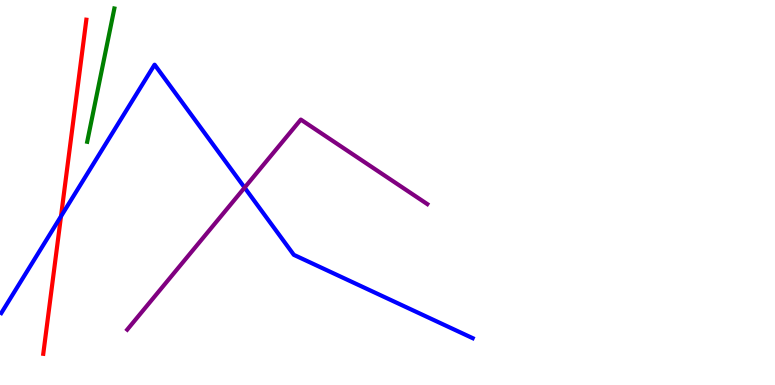[{'lines': ['blue', 'red'], 'intersections': [{'x': 0.787, 'y': 4.38}]}, {'lines': ['green', 'red'], 'intersections': []}, {'lines': ['purple', 'red'], 'intersections': []}, {'lines': ['blue', 'green'], 'intersections': []}, {'lines': ['blue', 'purple'], 'intersections': [{'x': 3.16, 'y': 5.13}]}, {'lines': ['green', 'purple'], 'intersections': []}]